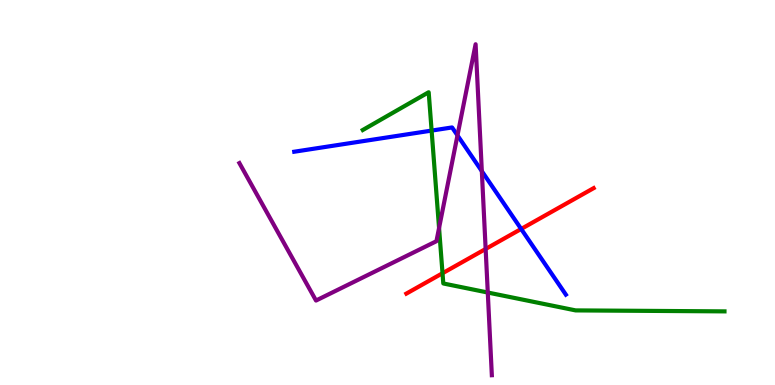[{'lines': ['blue', 'red'], 'intersections': [{'x': 6.72, 'y': 4.05}]}, {'lines': ['green', 'red'], 'intersections': [{'x': 5.71, 'y': 2.9}]}, {'lines': ['purple', 'red'], 'intersections': [{'x': 6.27, 'y': 3.53}]}, {'lines': ['blue', 'green'], 'intersections': [{'x': 5.57, 'y': 6.61}]}, {'lines': ['blue', 'purple'], 'intersections': [{'x': 5.9, 'y': 6.48}, {'x': 6.22, 'y': 5.55}]}, {'lines': ['green', 'purple'], 'intersections': [{'x': 5.67, 'y': 4.08}, {'x': 6.29, 'y': 2.4}]}]